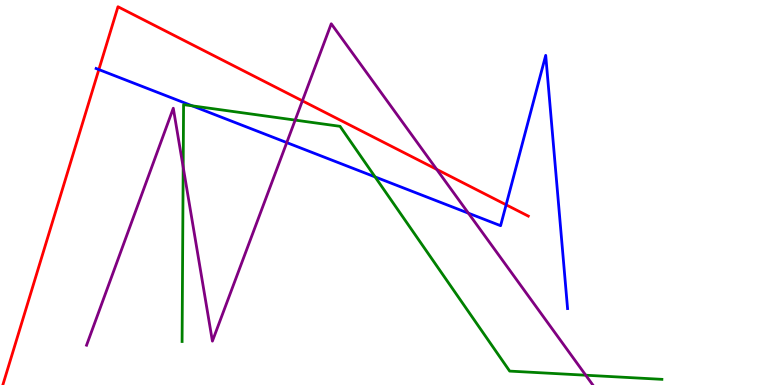[{'lines': ['blue', 'red'], 'intersections': [{'x': 1.28, 'y': 8.19}, {'x': 6.53, 'y': 4.68}]}, {'lines': ['green', 'red'], 'intersections': []}, {'lines': ['purple', 'red'], 'intersections': [{'x': 3.9, 'y': 7.38}, {'x': 5.63, 'y': 5.6}]}, {'lines': ['blue', 'green'], 'intersections': [{'x': 2.48, 'y': 7.25}, {'x': 4.84, 'y': 5.4}]}, {'lines': ['blue', 'purple'], 'intersections': [{'x': 3.7, 'y': 6.3}, {'x': 6.04, 'y': 4.46}]}, {'lines': ['green', 'purple'], 'intersections': [{'x': 2.36, 'y': 5.66}, {'x': 3.81, 'y': 6.88}, {'x': 7.56, 'y': 0.254}]}]